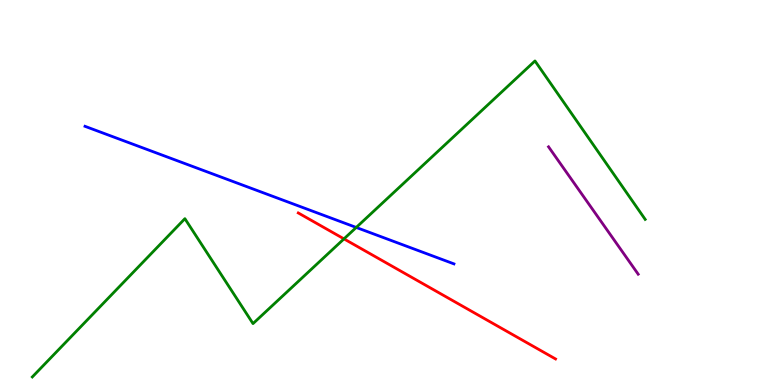[{'lines': ['blue', 'red'], 'intersections': []}, {'lines': ['green', 'red'], 'intersections': [{'x': 4.44, 'y': 3.8}]}, {'lines': ['purple', 'red'], 'intersections': []}, {'lines': ['blue', 'green'], 'intersections': [{'x': 4.6, 'y': 4.09}]}, {'lines': ['blue', 'purple'], 'intersections': []}, {'lines': ['green', 'purple'], 'intersections': []}]